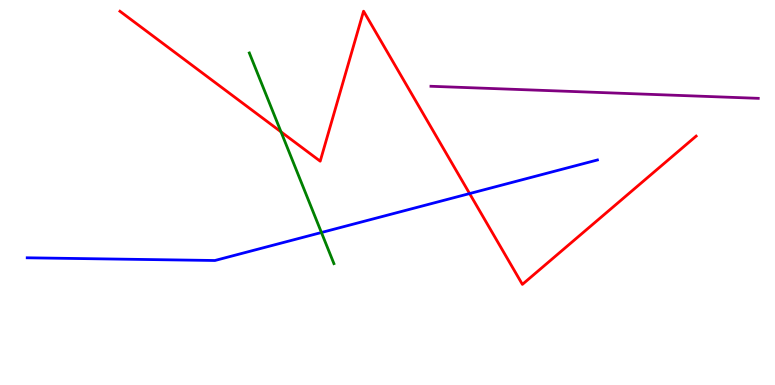[{'lines': ['blue', 'red'], 'intersections': [{'x': 6.06, 'y': 4.97}]}, {'lines': ['green', 'red'], 'intersections': [{'x': 3.63, 'y': 6.58}]}, {'lines': ['purple', 'red'], 'intersections': []}, {'lines': ['blue', 'green'], 'intersections': [{'x': 4.15, 'y': 3.96}]}, {'lines': ['blue', 'purple'], 'intersections': []}, {'lines': ['green', 'purple'], 'intersections': []}]